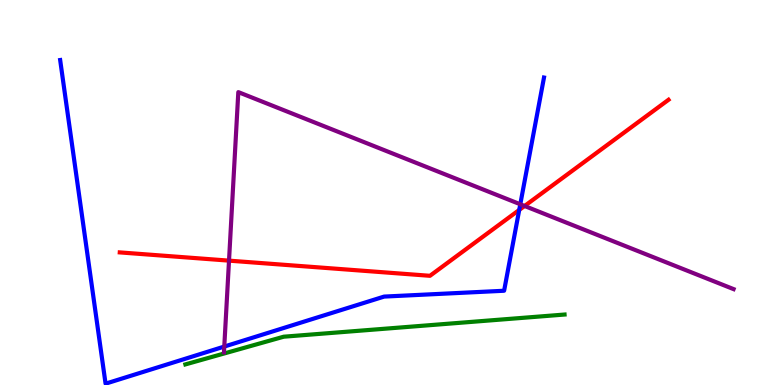[{'lines': ['blue', 'red'], 'intersections': [{'x': 6.7, 'y': 4.55}]}, {'lines': ['green', 'red'], 'intersections': []}, {'lines': ['purple', 'red'], 'intersections': [{'x': 2.96, 'y': 3.23}, {'x': 6.77, 'y': 4.65}]}, {'lines': ['blue', 'green'], 'intersections': []}, {'lines': ['blue', 'purple'], 'intersections': [{'x': 2.89, 'y': 0.998}, {'x': 6.71, 'y': 4.69}]}, {'lines': ['green', 'purple'], 'intersections': []}]